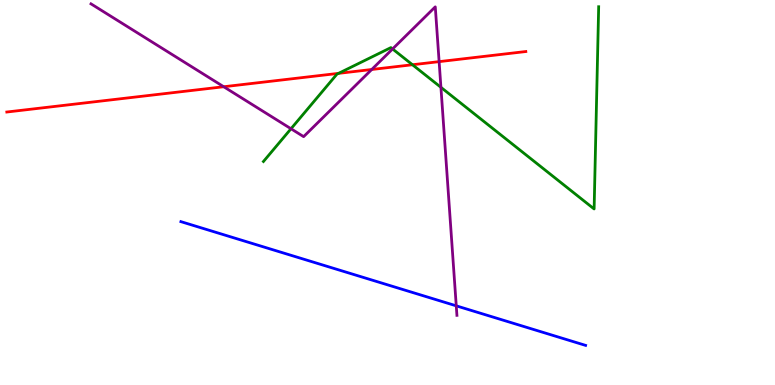[{'lines': ['blue', 'red'], 'intersections': []}, {'lines': ['green', 'red'], 'intersections': [{'x': 4.37, 'y': 8.09}, {'x': 5.32, 'y': 8.32}]}, {'lines': ['purple', 'red'], 'intersections': [{'x': 2.89, 'y': 7.75}, {'x': 4.8, 'y': 8.2}, {'x': 5.67, 'y': 8.4}]}, {'lines': ['blue', 'green'], 'intersections': []}, {'lines': ['blue', 'purple'], 'intersections': [{'x': 5.89, 'y': 2.06}]}, {'lines': ['green', 'purple'], 'intersections': [{'x': 3.75, 'y': 6.66}, {'x': 5.07, 'y': 8.73}, {'x': 5.69, 'y': 7.73}]}]